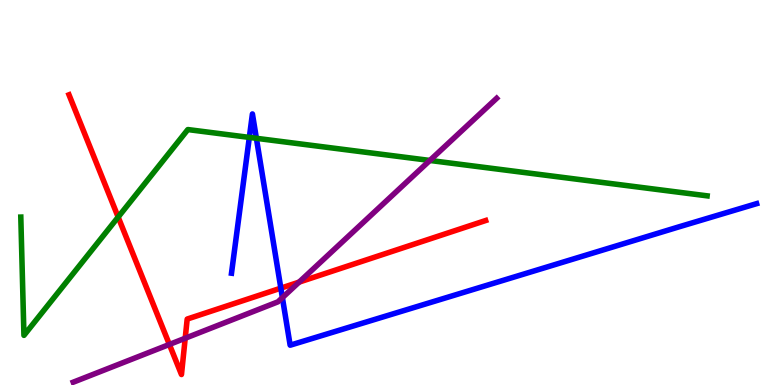[{'lines': ['blue', 'red'], 'intersections': [{'x': 3.62, 'y': 2.52}]}, {'lines': ['green', 'red'], 'intersections': [{'x': 1.52, 'y': 4.36}]}, {'lines': ['purple', 'red'], 'intersections': [{'x': 2.19, 'y': 1.05}, {'x': 2.39, 'y': 1.21}, {'x': 3.86, 'y': 2.67}]}, {'lines': ['blue', 'green'], 'intersections': [{'x': 3.22, 'y': 6.43}, {'x': 3.31, 'y': 6.41}]}, {'lines': ['blue', 'purple'], 'intersections': [{'x': 3.64, 'y': 2.27}]}, {'lines': ['green', 'purple'], 'intersections': [{'x': 5.55, 'y': 5.83}]}]